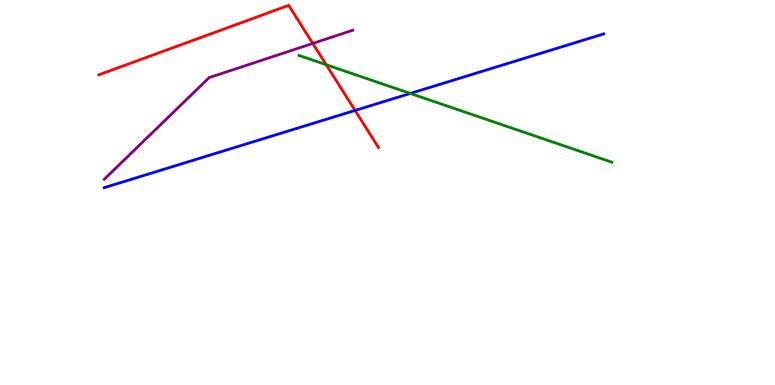[{'lines': ['blue', 'red'], 'intersections': [{'x': 4.58, 'y': 7.13}]}, {'lines': ['green', 'red'], 'intersections': [{'x': 4.21, 'y': 8.32}]}, {'lines': ['purple', 'red'], 'intersections': [{'x': 4.04, 'y': 8.87}]}, {'lines': ['blue', 'green'], 'intersections': [{'x': 5.29, 'y': 7.57}]}, {'lines': ['blue', 'purple'], 'intersections': []}, {'lines': ['green', 'purple'], 'intersections': []}]